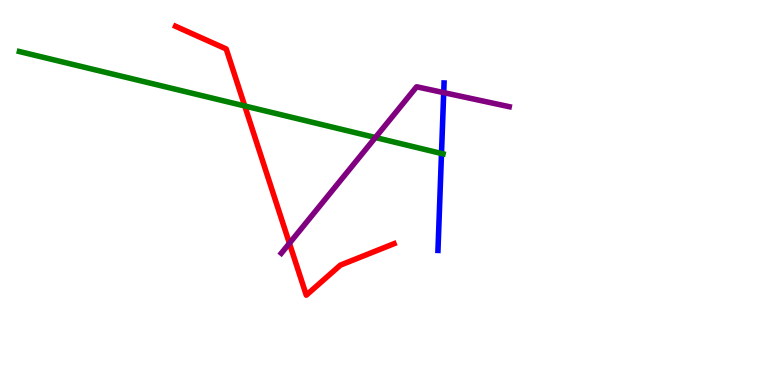[{'lines': ['blue', 'red'], 'intersections': []}, {'lines': ['green', 'red'], 'intersections': [{'x': 3.16, 'y': 7.25}]}, {'lines': ['purple', 'red'], 'intersections': [{'x': 3.73, 'y': 3.68}]}, {'lines': ['blue', 'green'], 'intersections': [{'x': 5.7, 'y': 6.01}]}, {'lines': ['blue', 'purple'], 'intersections': [{'x': 5.73, 'y': 7.59}]}, {'lines': ['green', 'purple'], 'intersections': [{'x': 4.84, 'y': 6.43}]}]